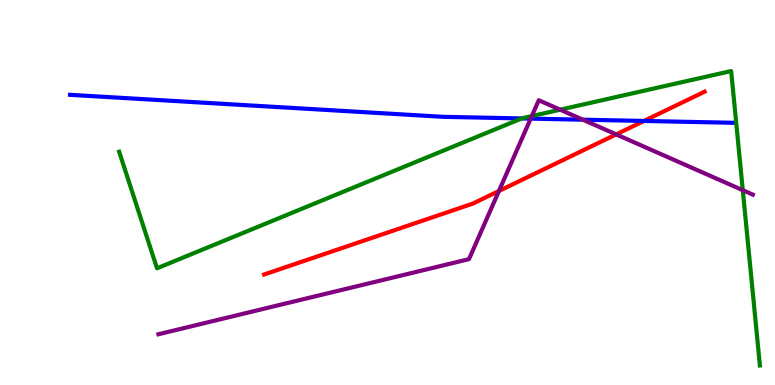[{'lines': ['blue', 'red'], 'intersections': [{'x': 8.31, 'y': 6.86}]}, {'lines': ['green', 'red'], 'intersections': []}, {'lines': ['purple', 'red'], 'intersections': [{'x': 6.44, 'y': 5.04}, {'x': 7.95, 'y': 6.51}]}, {'lines': ['blue', 'green'], 'intersections': [{'x': 6.73, 'y': 6.92}]}, {'lines': ['blue', 'purple'], 'intersections': [{'x': 6.85, 'y': 6.92}, {'x': 7.52, 'y': 6.89}]}, {'lines': ['green', 'purple'], 'intersections': [{'x': 6.86, 'y': 6.98}, {'x': 7.23, 'y': 7.15}, {'x': 9.58, 'y': 5.06}]}]